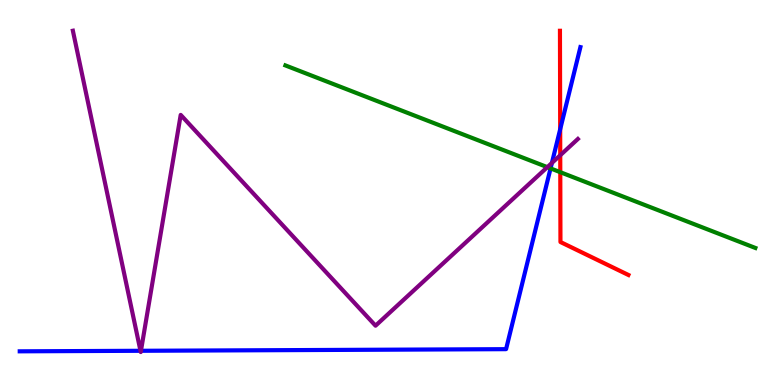[{'lines': ['blue', 'red'], 'intersections': [{'x': 7.23, 'y': 6.64}]}, {'lines': ['green', 'red'], 'intersections': [{'x': 7.23, 'y': 5.53}]}, {'lines': ['purple', 'red'], 'intersections': [{'x': 7.23, 'y': 5.97}]}, {'lines': ['blue', 'green'], 'intersections': [{'x': 7.1, 'y': 5.63}]}, {'lines': ['blue', 'purple'], 'intersections': [{'x': 1.81, 'y': 0.889}, {'x': 1.82, 'y': 0.889}, {'x': 7.12, 'y': 5.77}]}, {'lines': ['green', 'purple'], 'intersections': [{'x': 7.06, 'y': 5.66}]}]